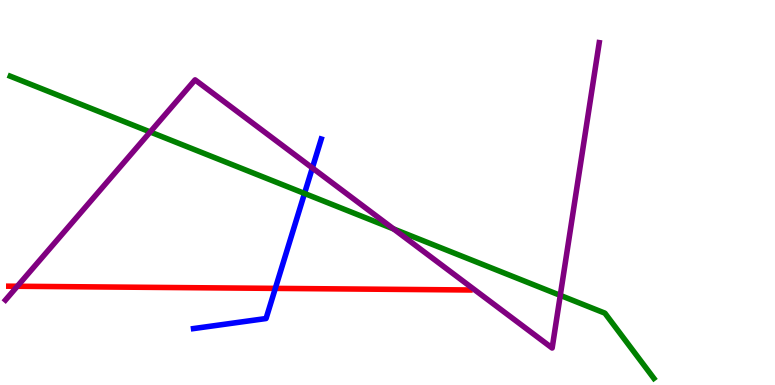[{'lines': ['blue', 'red'], 'intersections': [{'x': 3.55, 'y': 2.51}]}, {'lines': ['green', 'red'], 'intersections': []}, {'lines': ['purple', 'red'], 'intersections': [{'x': 0.224, 'y': 2.56}]}, {'lines': ['blue', 'green'], 'intersections': [{'x': 3.93, 'y': 4.98}]}, {'lines': ['blue', 'purple'], 'intersections': [{'x': 4.03, 'y': 5.64}]}, {'lines': ['green', 'purple'], 'intersections': [{'x': 1.94, 'y': 6.57}, {'x': 5.08, 'y': 4.05}, {'x': 7.23, 'y': 2.33}]}]